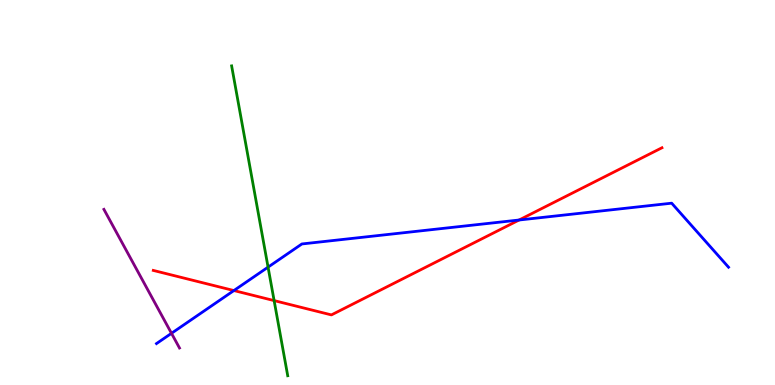[{'lines': ['blue', 'red'], 'intersections': [{'x': 3.02, 'y': 2.45}, {'x': 6.7, 'y': 4.29}]}, {'lines': ['green', 'red'], 'intersections': [{'x': 3.54, 'y': 2.19}]}, {'lines': ['purple', 'red'], 'intersections': []}, {'lines': ['blue', 'green'], 'intersections': [{'x': 3.46, 'y': 3.06}]}, {'lines': ['blue', 'purple'], 'intersections': [{'x': 2.21, 'y': 1.34}]}, {'lines': ['green', 'purple'], 'intersections': []}]